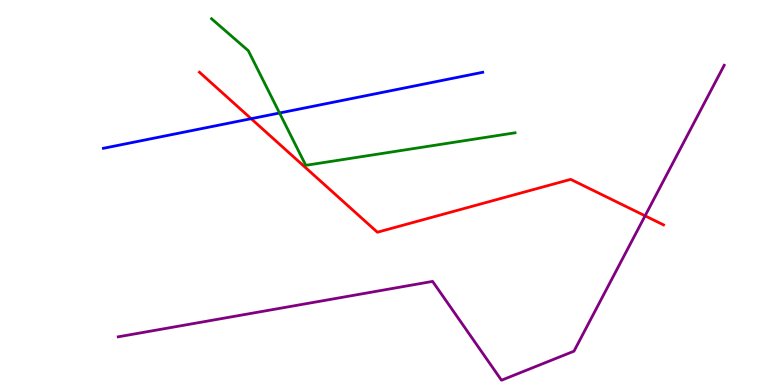[{'lines': ['blue', 'red'], 'intersections': [{'x': 3.24, 'y': 6.92}]}, {'lines': ['green', 'red'], 'intersections': []}, {'lines': ['purple', 'red'], 'intersections': [{'x': 8.32, 'y': 4.39}]}, {'lines': ['blue', 'green'], 'intersections': [{'x': 3.61, 'y': 7.06}]}, {'lines': ['blue', 'purple'], 'intersections': []}, {'lines': ['green', 'purple'], 'intersections': []}]